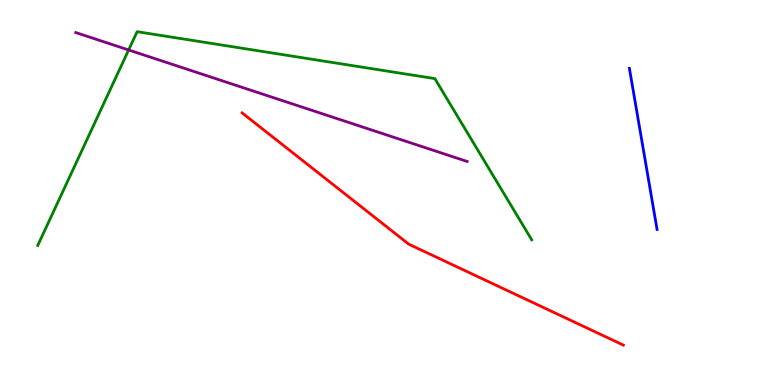[{'lines': ['blue', 'red'], 'intersections': []}, {'lines': ['green', 'red'], 'intersections': []}, {'lines': ['purple', 'red'], 'intersections': []}, {'lines': ['blue', 'green'], 'intersections': []}, {'lines': ['blue', 'purple'], 'intersections': []}, {'lines': ['green', 'purple'], 'intersections': [{'x': 1.66, 'y': 8.7}]}]